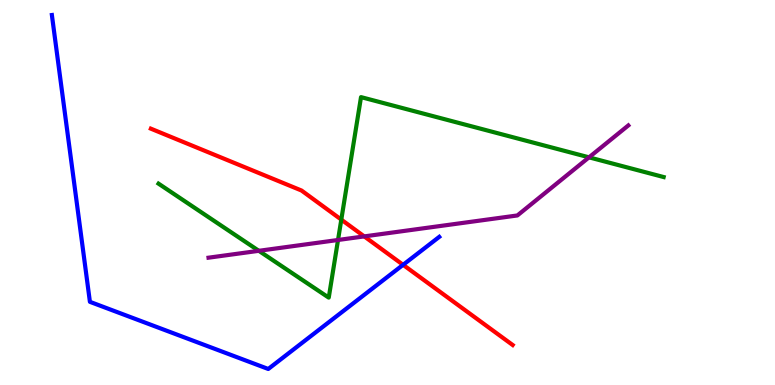[{'lines': ['blue', 'red'], 'intersections': [{'x': 5.2, 'y': 3.12}]}, {'lines': ['green', 'red'], 'intersections': [{'x': 4.4, 'y': 4.3}]}, {'lines': ['purple', 'red'], 'intersections': [{'x': 4.7, 'y': 3.86}]}, {'lines': ['blue', 'green'], 'intersections': []}, {'lines': ['blue', 'purple'], 'intersections': []}, {'lines': ['green', 'purple'], 'intersections': [{'x': 3.34, 'y': 3.49}, {'x': 4.36, 'y': 3.77}, {'x': 7.6, 'y': 5.91}]}]